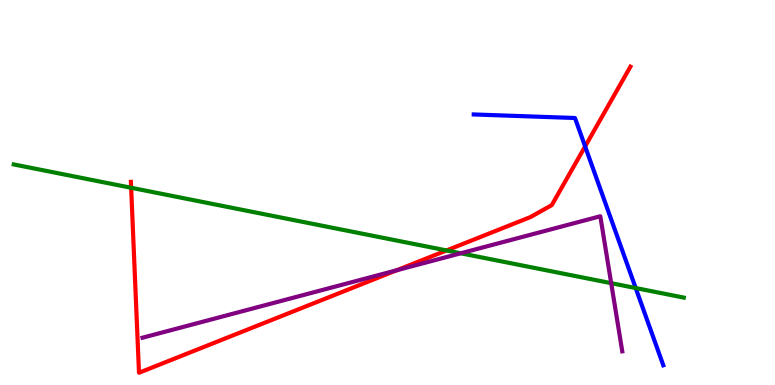[{'lines': ['blue', 'red'], 'intersections': [{'x': 7.55, 'y': 6.2}]}, {'lines': ['green', 'red'], 'intersections': [{'x': 1.69, 'y': 5.12}, {'x': 5.76, 'y': 3.49}]}, {'lines': ['purple', 'red'], 'intersections': [{'x': 5.12, 'y': 2.98}]}, {'lines': ['blue', 'green'], 'intersections': [{'x': 8.2, 'y': 2.52}]}, {'lines': ['blue', 'purple'], 'intersections': []}, {'lines': ['green', 'purple'], 'intersections': [{'x': 5.95, 'y': 3.42}, {'x': 7.89, 'y': 2.64}]}]